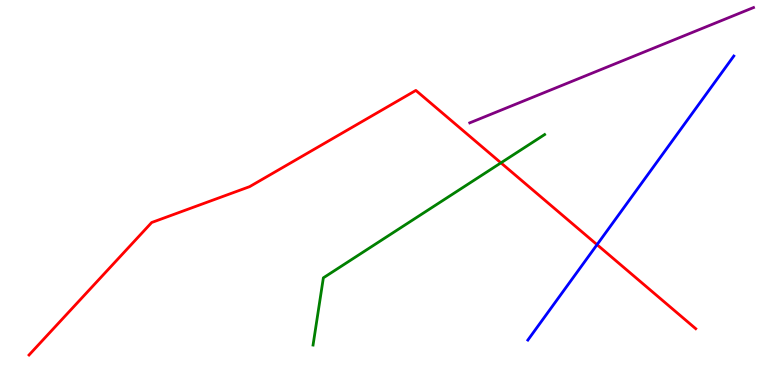[{'lines': ['blue', 'red'], 'intersections': [{'x': 7.7, 'y': 3.64}]}, {'lines': ['green', 'red'], 'intersections': [{'x': 6.46, 'y': 5.77}]}, {'lines': ['purple', 'red'], 'intersections': []}, {'lines': ['blue', 'green'], 'intersections': []}, {'lines': ['blue', 'purple'], 'intersections': []}, {'lines': ['green', 'purple'], 'intersections': []}]